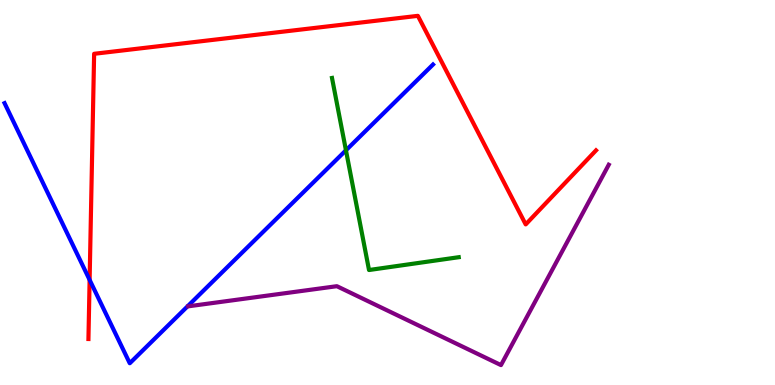[{'lines': ['blue', 'red'], 'intersections': [{'x': 1.16, 'y': 2.73}]}, {'lines': ['green', 'red'], 'intersections': []}, {'lines': ['purple', 'red'], 'intersections': []}, {'lines': ['blue', 'green'], 'intersections': [{'x': 4.46, 'y': 6.1}]}, {'lines': ['blue', 'purple'], 'intersections': []}, {'lines': ['green', 'purple'], 'intersections': []}]